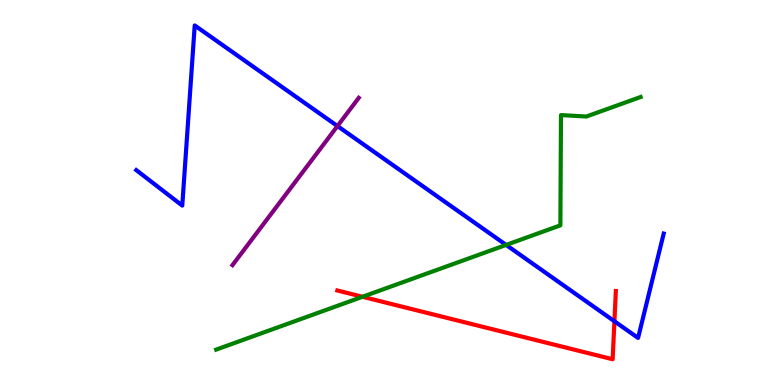[{'lines': ['blue', 'red'], 'intersections': [{'x': 7.93, 'y': 1.66}]}, {'lines': ['green', 'red'], 'intersections': [{'x': 4.68, 'y': 2.29}]}, {'lines': ['purple', 'red'], 'intersections': []}, {'lines': ['blue', 'green'], 'intersections': [{'x': 6.53, 'y': 3.64}]}, {'lines': ['blue', 'purple'], 'intersections': [{'x': 4.35, 'y': 6.73}]}, {'lines': ['green', 'purple'], 'intersections': []}]